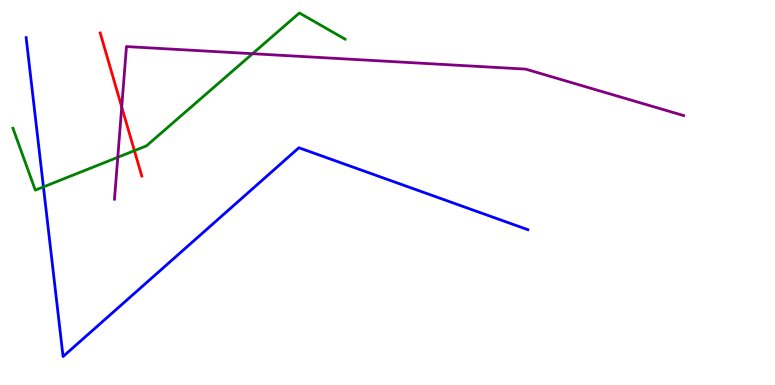[{'lines': ['blue', 'red'], 'intersections': []}, {'lines': ['green', 'red'], 'intersections': [{'x': 1.73, 'y': 6.09}]}, {'lines': ['purple', 'red'], 'intersections': [{'x': 1.57, 'y': 7.22}]}, {'lines': ['blue', 'green'], 'intersections': [{'x': 0.56, 'y': 5.15}]}, {'lines': ['blue', 'purple'], 'intersections': []}, {'lines': ['green', 'purple'], 'intersections': [{'x': 1.52, 'y': 5.91}, {'x': 3.26, 'y': 8.61}]}]